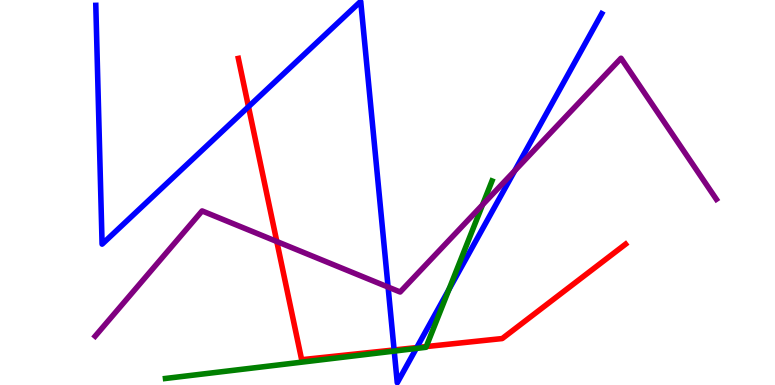[{'lines': ['blue', 'red'], 'intersections': [{'x': 3.21, 'y': 7.23}, {'x': 5.09, 'y': 0.91}, {'x': 5.38, 'y': 0.972}]}, {'lines': ['green', 'red'], 'intersections': [{'x': 5.5, 'y': 0.998}]}, {'lines': ['purple', 'red'], 'intersections': [{'x': 3.57, 'y': 3.73}]}, {'lines': ['blue', 'green'], 'intersections': [{'x': 5.09, 'y': 0.881}, {'x': 5.37, 'y': 0.949}, {'x': 5.79, 'y': 2.48}]}, {'lines': ['blue', 'purple'], 'intersections': [{'x': 5.01, 'y': 2.54}, {'x': 6.64, 'y': 5.56}]}, {'lines': ['green', 'purple'], 'intersections': [{'x': 6.23, 'y': 4.68}]}]